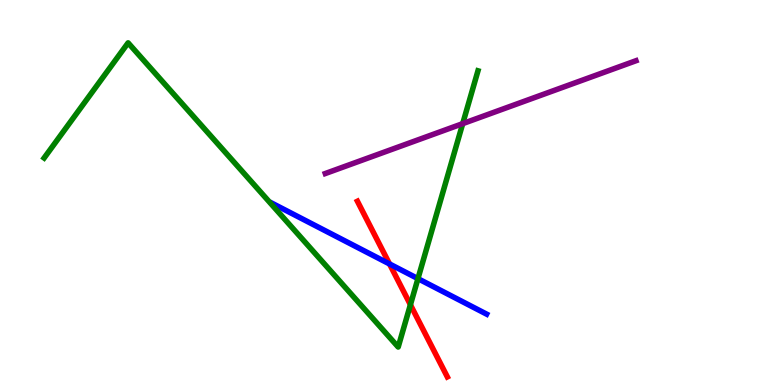[{'lines': ['blue', 'red'], 'intersections': [{'x': 5.03, 'y': 3.14}]}, {'lines': ['green', 'red'], 'intersections': [{'x': 5.3, 'y': 2.08}]}, {'lines': ['purple', 'red'], 'intersections': []}, {'lines': ['blue', 'green'], 'intersections': [{'x': 5.39, 'y': 2.76}]}, {'lines': ['blue', 'purple'], 'intersections': []}, {'lines': ['green', 'purple'], 'intersections': [{'x': 5.97, 'y': 6.79}]}]